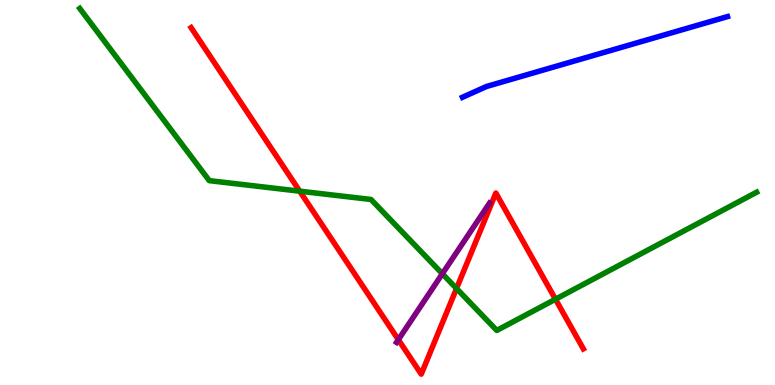[{'lines': ['blue', 'red'], 'intersections': []}, {'lines': ['green', 'red'], 'intersections': [{'x': 3.87, 'y': 5.03}, {'x': 5.89, 'y': 2.51}, {'x': 7.17, 'y': 2.23}]}, {'lines': ['purple', 'red'], 'intersections': [{'x': 5.14, 'y': 1.18}]}, {'lines': ['blue', 'green'], 'intersections': []}, {'lines': ['blue', 'purple'], 'intersections': []}, {'lines': ['green', 'purple'], 'intersections': [{'x': 5.71, 'y': 2.89}]}]